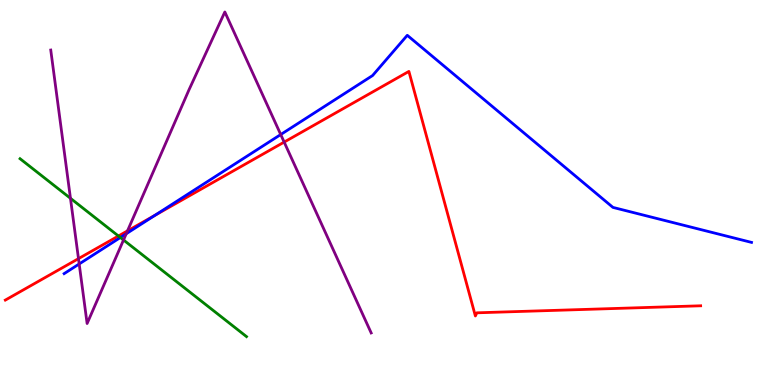[{'lines': ['blue', 'red'], 'intersections': [{'x': 2.0, 'y': 4.41}]}, {'lines': ['green', 'red'], 'intersections': [{'x': 1.53, 'y': 3.87}]}, {'lines': ['purple', 'red'], 'intersections': [{'x': 1.01, 'y': 3.28}, {'x': 1.65, 'y': 4.0}, {'x': 3.67, 'y': 6.31}]}, {'lines': ['blue', 'green'], 'intersections': [{'x': 1.55, 'y': 3.83}]}, {'lines': ['blue', 'purple'], 'intersections': [{'x': 1.02, 'y': 3.14}, {'x': 1.63, 'y': 3.93}, {'x': 3.62, 'y': 6.51}]}, {'lines': ['green', 'purple'], 'intersections': [{'x': 0.909, 'y': 4.85}, {'x': 1.59, 'y': 3.77}]}]